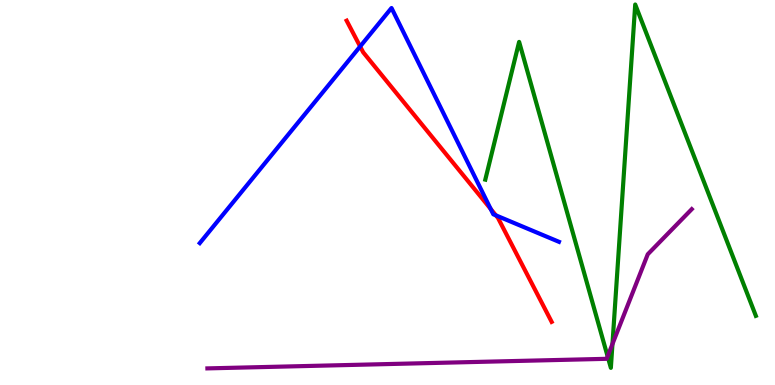[{'lines': ['blue', 'red'], 'intersections': [{'x': 4.65, 'y': 8.79}, {'x': 6.33, 'y': 4.57}, {'x': 6.4, 'y': 4.41}]}, {'lines': ['green', 'red'], 'intersections': []}, {'lines': ['purple', 'red'], 'intersections': []}, {'lines': ['blue', 'green'], 'intersections': []}, {'lines': ['blue', 'purple'], 'intersections': []}, {'lines': ['green', 'purple'], 'intersections': [{'x': 7.84, 'y': 0.745}, {'x': 7.9, 'y': 1.06}]}]